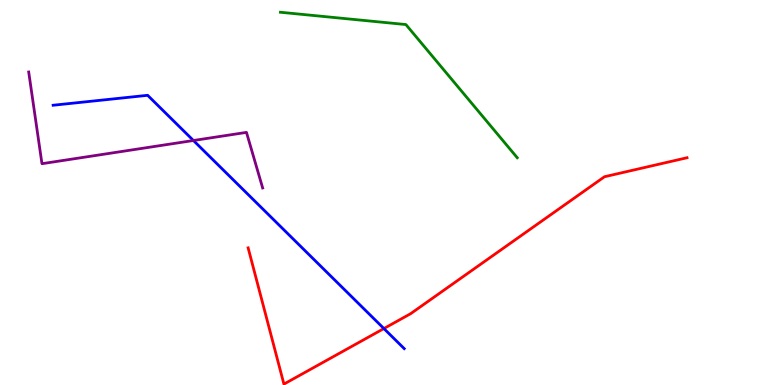[{'lines': ['blue', 'red'], 'intersections': [{'x': 4.95, 'y': 1.47}]}, {'lines': ['green', 'red'], 'intersections': []}, {'lines': ['purple', 'red'], 'intersections': []}, {'lines': ['blue', 'green'], 'intersections': []}, {'lines': ['blue', 'purple'], 'intersections': [{'x': 2.5, 'y': 6.35}]}, {'lines': ['green', 'purple'], 'intersections': []}]